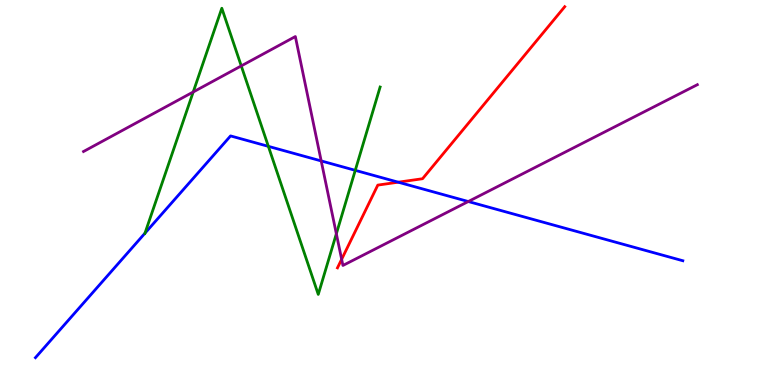[{'lines': ['blue', 'red'], 'intersections': [{'x': 5.14, 'y': 5.27}]}, {'lines': ['green', 'red'], 'intersections': []}, {'lines': ['purple', 'red'], 'intersections': [{'x': 4.41, 'y': 3.27}]}, {'lines': ['blue', 'green'], 'intersections': [{'x': 1.87, 'y': 3.94}, {'x': 3.46, 'y': 6.2}, {'x': 4.58, 'y': 5.58}]}, {'lines': ['blue', 'purple'], 'intersections': [{'x': 4.14, 'y': 5.82}, {'x': 6.04, 'y': 4.77}]}, {'lines': ['green', 'purple'], 'intersections': [{'x': 2.49, 'y': 7.61}, {'x': 3.11, 'y': 8.29}, {'x': 4.34, 'y': 3.93}]}]